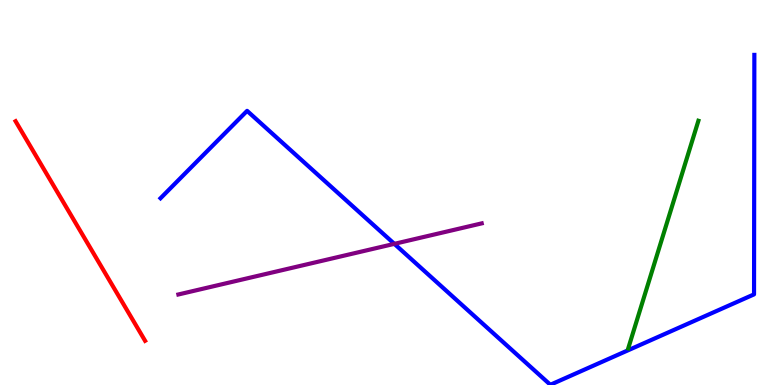[{'lines': ['blue', 'red'], 'intersections': []}, {'lines': ['green', 'red'], 'intersections': []}, {'lines': ['purple', 'red'], 'intersections': []}, {'lines': ['blue', 'green'], 'intersections': []}, {'lines': ['blue', 'purple'], 'intersections': [{'x': 5.09, 'y': 3.67}]}, {'lines': ['green', 'purple'], 'intersections': []}]